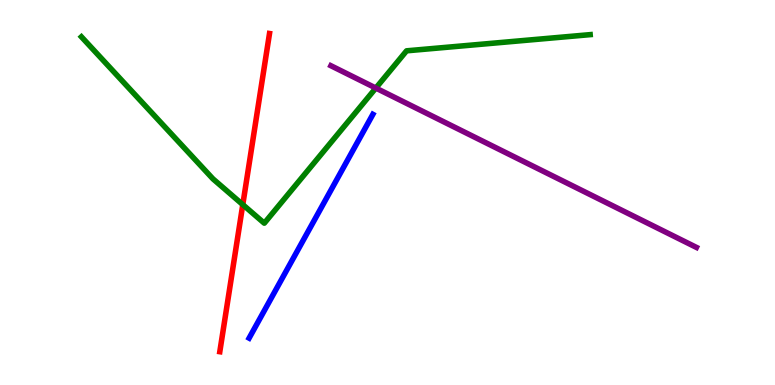[{'lines': ['blue', 'red'], 'intersections': []}, {'lines': ['green', 'red'], 'intersections': [{'x': 3.13, 'y': 4.68}]}, {'lines': ['purple', 'red'], 'intersections': []}, {'lines': ['blue', 'green'], 'intersections': []}, {'lines': ['blue', 'purple'], 'intersections': []}, {'lines': ['green', 'purple'], 'intersections': [{'x': 4.85, 'y': 7.71}]}]